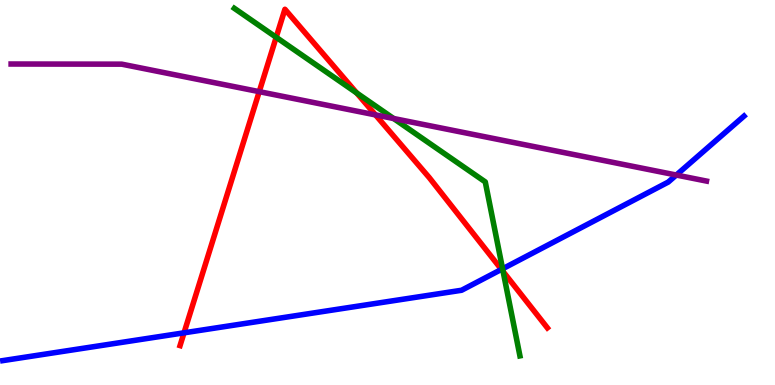[{'lines': ['blue', 'red'], 'intersections': [{'x': 2.37, 'y': 1.36}, {'x': 6.47, 'y': 3.0}]}, {'lines': ['green', 'red'], 'intersections': [{'x': 3.56, 'y': 9.03}, {'x': 4.6, 'y': 7.59}, {'x': 6.49, 'y': 2.95}]}, {'lines': ['purple', 'red'], 'intersections': [{'x': 3.34, 'y': 7.62}, {'x': 4.84, 'y': 7.02}]}, {'lines': ['blue', 'green'], 'intersections': [{'x': 6.48, 'y': 3.02}]}, {'lines': ['blue', 'purple'], 'intersections': [{'x': 8.73, 'y': 5.45}]}, {'lines': ['green', 'purple'], 'intersections': [{'x': 5.08, 'y': 6.92}]}]